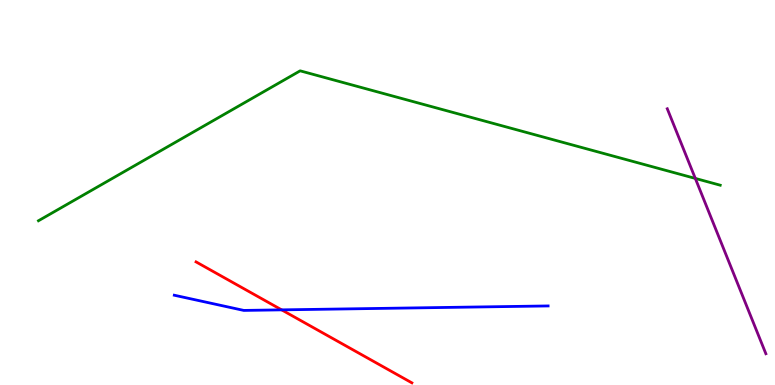[{'lines': ['blue', 'red'], 'intersections': [{'x': 3.63, 'y': 1.95}]}, {'lines': ['green', 'red'], 'intersections': []}, {'lines': ['purple', 'red'], 'intersections': []}, {'lines': ['blue', 'green'], 'intersections': []}, {'lines': ['blue', 'purple'], 'intersections': []}, {'lines': ['green', 'purple'], 'intersections': [{'x': 8.97, 'y': 5.37}]}]